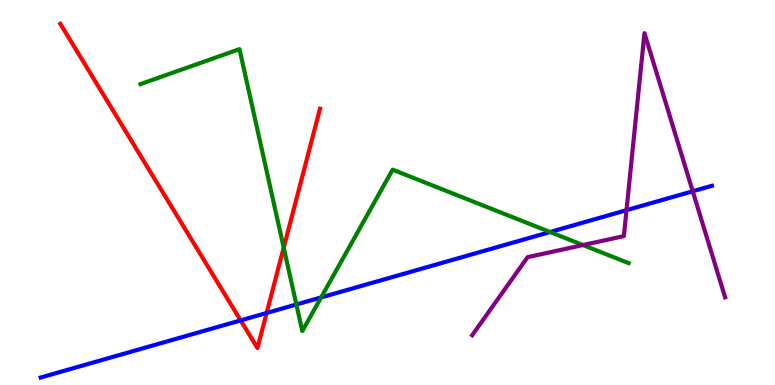[{'lines': ['blue', 'red'], 'intersections': [{'x': 3.11, 'y': 1.68}, {'x': 3.44, 'y': 1.87}]}, {'lines': ['green', 'red'], 'intersections': [{'x': 3.66, 'y': 3.57}]}, {'lines': ['purple', 'red'], 'intersections': []}, {'lines': ['blue', 'green'], 'intersections': [{'x': 3.82, 'y': 2.09}, {'x': 4.14, 'y': 2.27}, {'x': 7.1, 'y': 3.97}]}, {'lines': ['blue', 'purple'], 'intersections': [{'x': 8.08, 'y': 4.54}, {'x': 8.94, 'y': 5.03}]}, {'lines': ['green', 'purple'], 'intersections': [{'x': 7.52, 'y': 3.63}]}]